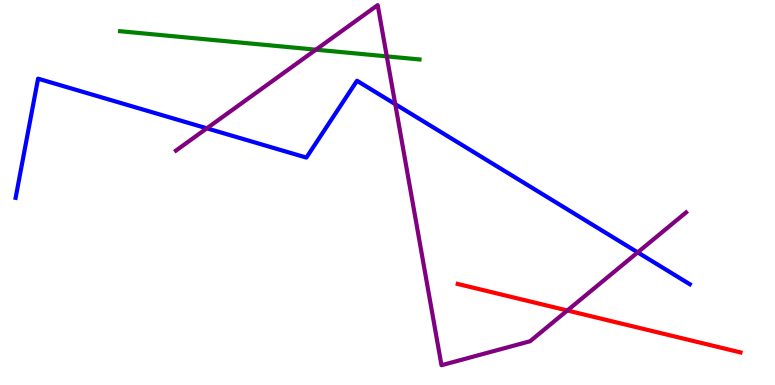[{'lines': ['blue', 'red'], 'intersections': []}, {'lines': ['green', 'red'], 'intersections': []}, {'lines': ['purple', 'red'], 'intersections': [{'x': 7.32, 'y': 1.94}]}, {'lines': ['blue', 'green'], 'intersections': []}, {'lines': ['blue', 'purple'], 'intersections': [{'x': 2.67, 'y': 6.67}, {'x': 5.1, 'y': 7.3}, {'x': 8.23, 'y': 3.44}]}, {'lines': ['green', 'purple'], 'intersections': [{'x': 4.08, 'y': 8.71}, {'x': 4.99, 'y': 8.54}]}]